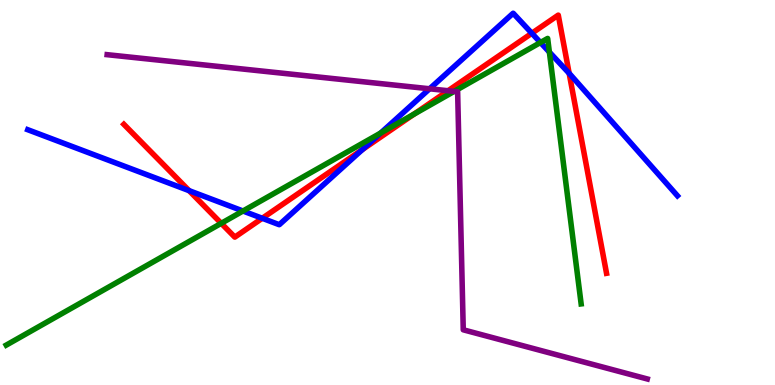[{'lines': ['blue', 'red'], 'intersections': [{'x': 2.44, 'y': 5.05}, {'x': 3.38, 'y': 4.33}, {'x': 4.68, 'y': 6.12}, {'x': 6.86, 'y': 9.14}, {'x': 7.34, 'y': 8.09}]}, {'lines': ['green', 'red'], 'intersections': [{'x': 2.85, 'y': 4.2}, {'x': 5.34, 'y': 7.03}]}, {'lines': ['purple', 'red'], 'intersections': [{'x': 5.78, 'y': 7.64}]}, {'lines': ['blue', 'green'], 'intersections': [{'x': 3.14, 'y': 4.52}, {'x': 4.91, 'y': 6.55}, {'x': 6.97, 'y': 8.9}, {'x': 7.09, 'y': 8.65}]}, {'lines': ['blue', 'purple'], 'intersections': [{'x': 5.54, 'y': 7.69}]}, {'lines': ['green', 'purple'], 'intersections': [{'x': 5.86, 'y': 7.63}]}]